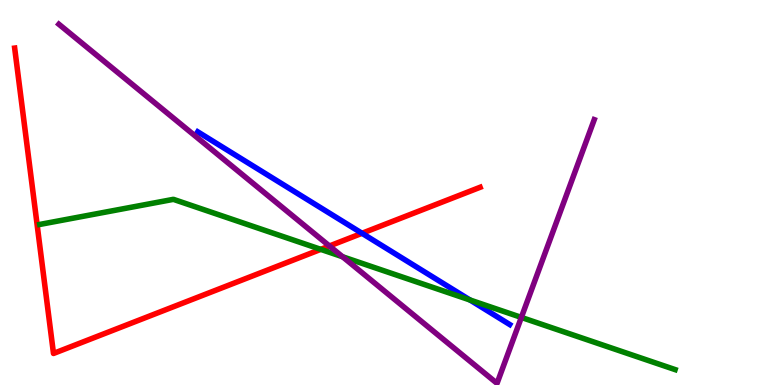[{'lines': ['blue', 'red'], 'intersections': [{'x': 4.67, 'y': 3.94}]}, {'lines': ['green', 'red'], 'intersections': [{'x': 4.14, 'y': 3.52}]}, {'lines': ['purple', 'red'], 'intersections': [{'x': 4.25, 'y': 3.61}]}, {'lines': ['blue', 'green'], 'intersections': [{'x': 6.06, 'y': 2.21}]}, {'lines': ['blue', 'purple'], 'intersections': []}, {'lines': ['green', 'purple'], 'intersections': [{'x': 4.42, 'y': 3.33}, {'x': 6.73, 'y': 1.76}]}]